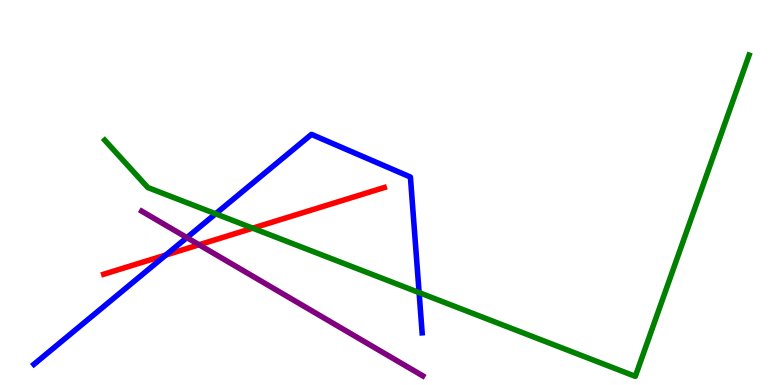[{'lines': ['blue', 'red'], 'intersections': [{'x': 2.14, 'y': 3.38}]}, {'lines': ['green', 'red'], 'intersections': [{'x': 3.26, 'y': 4.07}]}, {'lines': ['purple', 'red'], 'intersections': [{'x': 2.57, 'y': 3.64}]}, {'lines': ['blue', 'green'], 'intersections': [{'x': 2.78, 'y': 4.45}, {'x': 5.41, 'y': 2.4}]}, {'lines': ['blue', 'purple'], 'intersections': [{'x': 2.41, 'y': 3.83}]}, {'lines': ['green', 'purple'], 'intersections': []}]